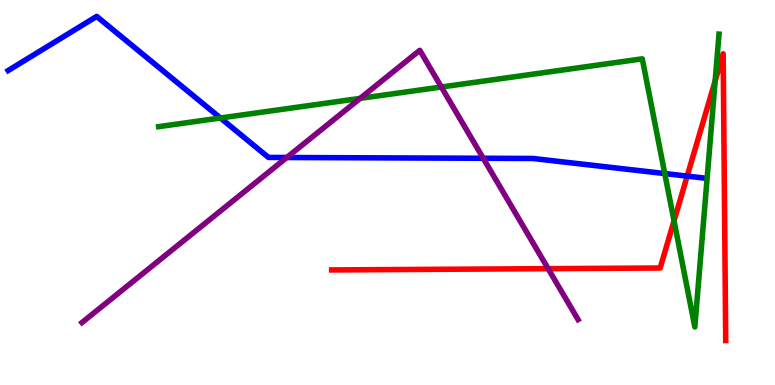[{'lines': ['blue', 'red'], 'intersections': [{'x': 8.87, 'y': 5.43}]}, {'lines': ['green', 'red'], 'intersections': [{'x': 8.7, 'y': 4.26}, {'x': 9.23, 'y': 7.9}]}, {'lines': ['purple', 'red'], 'intersections': [{'x': 7.07, 'y': 3.02}]}, {'lines': ['blue', 'green'], 'intersections': [{'x': 2.84, 'y': 6.94}, {'x': 8.58, 'y': 5.49}]}, {'lines': ['blue', 'purple'], 'intersections': [{'x': 3.7, 'y': 5.91}, {'x': 6.24, 'y': 5.89}]}, {'lines': ['green', 'purple'], 'intersections': [{'x': 4.65, 'y': 7.44}, {'x': 5.69, 'y': 7.74}]}]